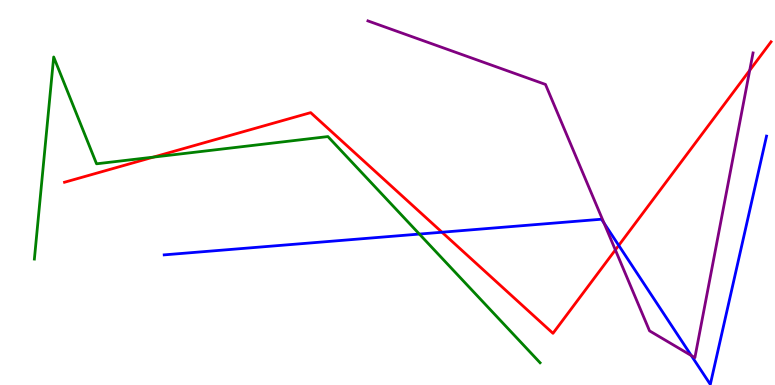[{'lines': ['blue', 'red'], 'intersections': [{'x': 5.7, 'y': 3.97}, {'x': 7.98, 'y': 3.63}]}, {'lines': ['green', 'red'], 'intersections': [{'x': 1.98, 'y': 5.92}]}, {'lines': ['purple', 'red'], 'intersections': [{'x': 7.94, 'y': 3.51}, {'x': 9.67, 'y': 8.17}]}, {'lines': ['blue', 'green'], 'intersections': [{'x': 5.41, 'y': 3.92}]}, {'lines': ['blue', 'purple'], 'intersections': [{'x': 7.79, 'y': 4.21}, {'x': 8.92, 'y': 0.765}]}, {'lines': ['green', 'purple'], 'intersections': []}]